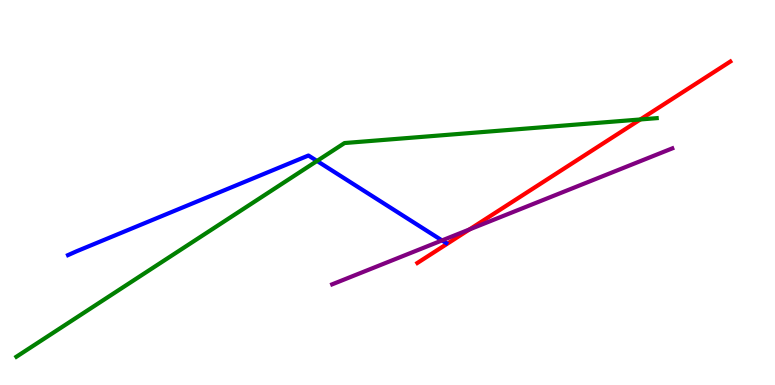[{'lines': ['blue', 'red'], 'intersections': []}, {'lines': ['green', 'red'], 'intersections': [{'x': 8.26, 'y': 6.9}]}, {'lines': ['purple', 'red'], 'intersections': [{'x': 6.06, 'y': 4.04}]}, {'lines': ['blue', 'green'], 'intersections': [{'x': 4.09, 'y': 5.82}]}, {'lines': ['blue', 'purple'], 'intersections': [{'x': 5.7, 'y': 3.76}]}, {'lines': ['green', 'purple'], 'intersections': []}]